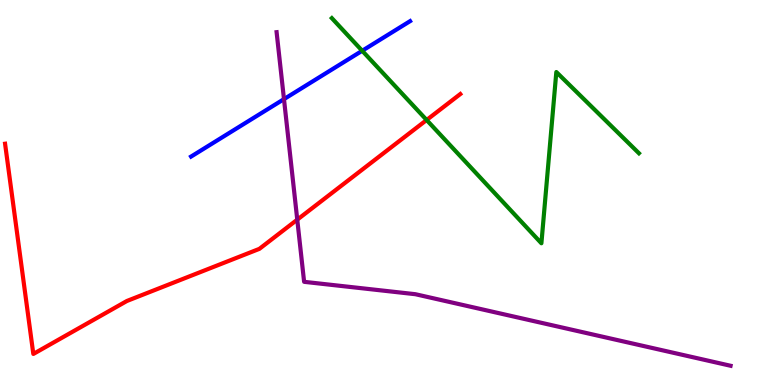[{'lines': ['blue', 'red'], 'intersections': []}, {'lines': ['green', 'red'], 'intersections': [{'x': 5.5, 'y': 6.88}]}, {'lines': ['purple', 'red'], 'intersections': [{'x': 3.84, 'y': 4.29}]}, {'lines': ['blue', 'green'], 'intersections': [{'x': 4.67, 'y': 8.68}]}, {'lines': ['blue', 'purple'], 'intersections': [{'x': 3.66, 'y': 7.43}]}, {'lines': ['green', 'purple'], 'intersections': []}]